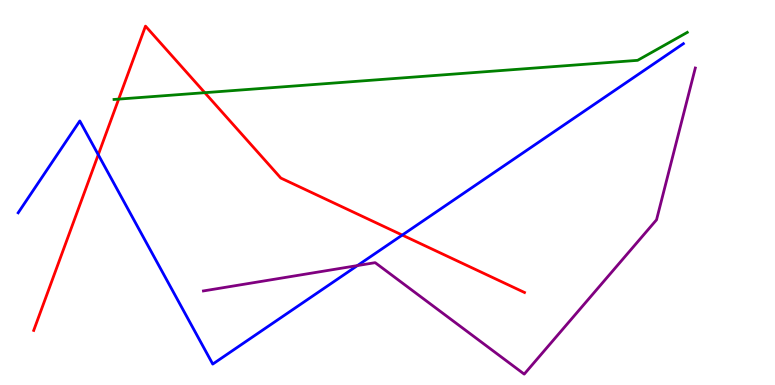[{'lines': ['blue', 'red'], 'intersections': [{'x': 1.27, 'y': 5.98}, {'x': 5.19, 'y': 3.89}]}, {'lines': ['green', 'red'], 'intersections': [{'x': 1.53, 'y': 7.43}, {'x': 2.64, 'y': 7.59}]}, {'lines': ['purple', 'red'], 'intersections': []}, {'lines': ['blue', 'green'], 'intersections': []}, {'lines': ['blue', 'purple'], 'intersections': [{'x': 4.61, 'y': 3.1}]}, {'lines': ['green', 'purple'], 'intersections': []}]